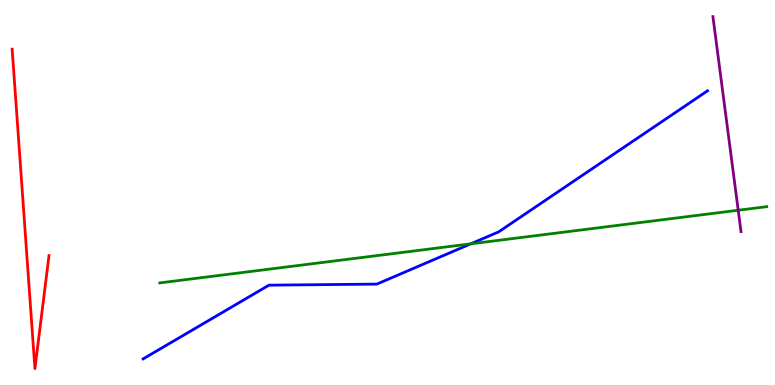[{'lines': ['blue', 'red'], 'intersections': []}, {'lines': ['green', 'red'], 'intersections': []}, {'lines': ['purple', 'red'], 'intersections': []}, {'lines': ['blue', 'green'], 'intersections': [{'x': 6.07, 'y': 3.67}]}, {'lines': ['blue', 'purple'], 'intersections': []}, {'lines': ['green', 'purple'], 'intersections': [{'x': 9.53, 'y': 4.54}]}]